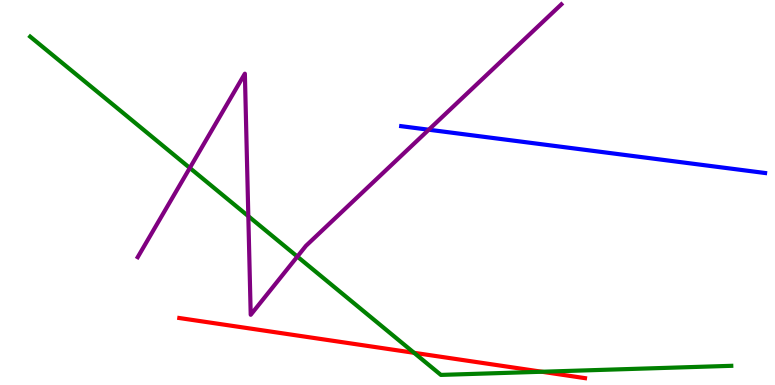[{'lines': ['blue', 'red'], 'intersections': []}, {'lines': ['green', 'red'], 'intersections': [{'x': 5.34, 'y': 0.836}, {'x': 6.99, 'y': 0.344}]}, {'lines': ['purple', 'red'], 'intersections': []}, {'lines': ['blue', 'green'], 'intersections': []}, {'lines': ['blue', 'purple'], 'intersections': [{'x': 5.53, 'y': 6.63}]}, {'lines': ['green', 'purple'], 'intersections': [{'x': 2.45, 'y': 5.64}, {'x': 3.2, 'y': 4.39}, {'x': 3.84, 'y': 3.34}]}]